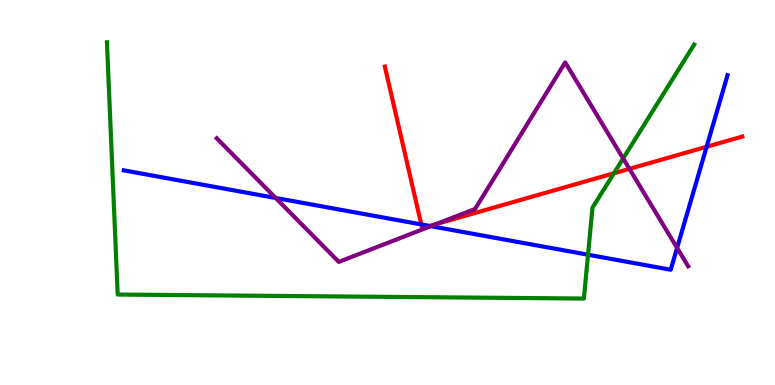[{'lines': ['blue', 'red'], 'intersections': [{'x': 5.44, 'y': 4.17}, {'x': 5.54, 'y': 4.13}, {'x': 9.12, 'y': 6.19}]}, {'lines': ['green', 'red'], 'intersections': [{'x': 7.92, 'y': 5.5}]}, {'lines': ['purple', 'red'], 'intersections': [{'x': 5.63, 'y': 4.18}, {'x': 8.12, 'y': 5.61}]}, {'lines': ['blue', 'green'], 'intersections': [{'x': 7.59, 'y': 3.38}]}, {'lines': ['blue', 'purple'], 'intersections': [{'x': 3.56, 'y': 4.86}, {'x': 5.56, 'y': 4.13}, {'x': 8.74, 'y': 3.56}]}, {'lines': ['green', 'purple'], 'intersections': [{'x': 8.04, 'y': 5.88}]}]